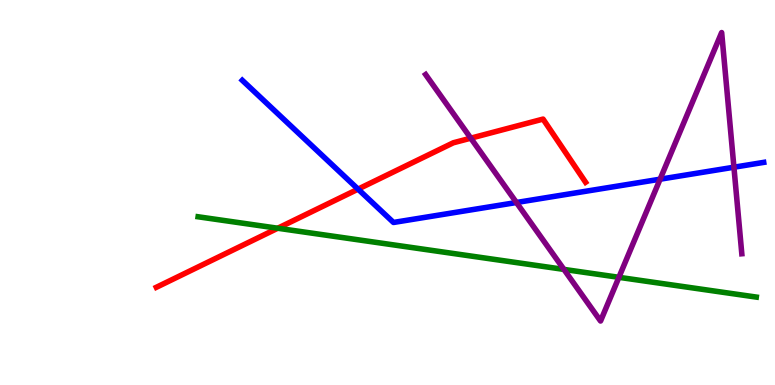[{'lines': ['blue', 'red'], 'intersections': [{'x': 4.62, 'y': 5.09}]}, {'lines': ['green', 'red'], 'intersections': [{'x': 3.58, 'y': 4.07}]}, {'lines': ['purple', 'red'], 'intersections': [{'x': 6.07, 'y': 6.41}]}, {'lines': ['blue', 'green'], 'intersections': []}, {'lines': ['blue', 'purple'], 'intersections': [{'x': 6.66, 'y': 4.74}, {'x': 8.52, 'y': 5.35}, {'x': 9.47, 'y': 5.66}]}, {'lines': ['green', 'purple'], 'intersections': [{'x': 7.28, 'y': 3.0}, {'x': 7.99, 'y': 2.8}]}]